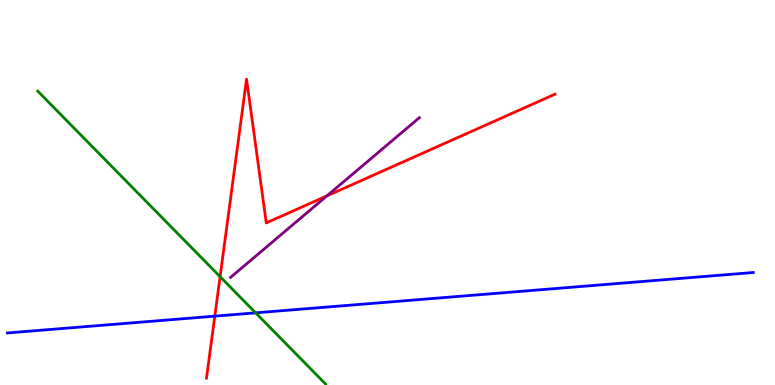[{'lines': ['blue', 'red'], 'intersections': [{'x': 2.77, 'y': 1.79}]}, {'lines': ['green', 'red'], 'intersections': [{'x': 2.84, 'y': 2.81}]}, {'lines': ['purple', 'red'], 'intersections': [{'x': 4.22, 'y': 4.91}]}, {'lines': ['blue', 'green'], 'intersections': [{'x': 3.3, 'y': 1.87}]}, {'lines': ['blue', 'purple'], 'intersections': []}, {'lines': ['green', 'purple'], 'intersections': []}]